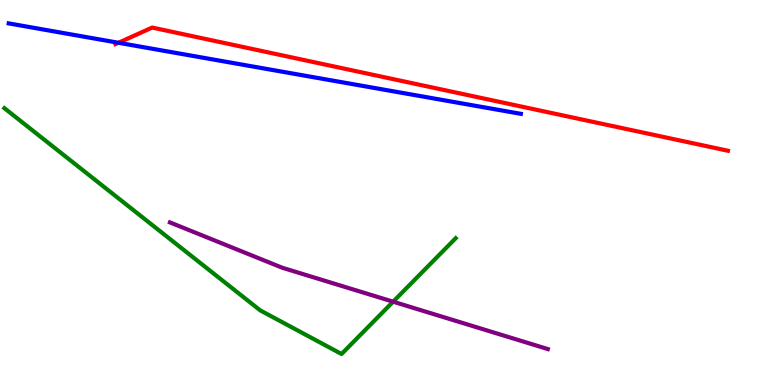[{'lines': ['blue', 'red'], 'intersections': [{'x': 1.53, 'y': 8.89}]}, {'lines': ['green', 'red'], 'intersections': []}, {'lines': ['purple', 'red'], 'intersections': []}, {'lines': ['blue', 'green'], 'intersections': []}, {'lines': ['blue', 'purple'], 'intersections': []}, {'lines': ['green', 'purple'], 'intersections': [{'x': 5.07, 'y': 2.16}]}]